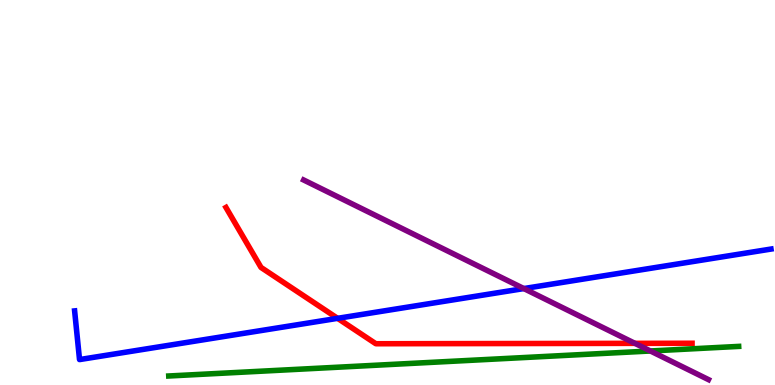[{'lines': ['blue', 'red'], 'intersections': [{'x': 4.36, 'y': 1.73}]}, {'lines': ['green', 'red'], 'intersections': []}, {'lines': ['purple', 'red'], 'intersections': [{'x': 8.19, 'y': 1.08}]}, {'lines': ['blue', 'green'], 'intersections': []}, {'lines': ['blue', 'purple'], 'intersections': [{'x': 6.76, 'y': 2.5}]}, {'lines': ['green', 'purple'], 'intersections': [{'x': 8.39, 'y': 0.884}]}]